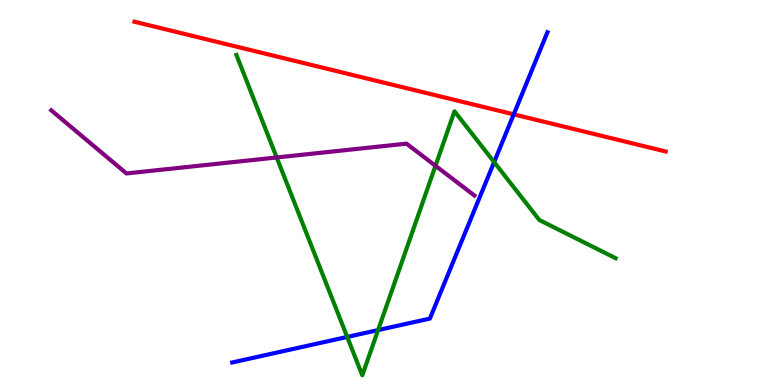[{'lines': ['blue', 'red'], 'intersections': [{'x': 6.63, 'y': 7.03}]}, {'lines': ['green', 'red'], 'intersections': []}, {'lines': ['purple', 'red'], 'intersections': []}, {'lines': ['blue', 'green'], 'intersections': [{'x': 4.48, 'y': 1.25}, {'x': 4.88, 'y': 1.43}, {'x': 6.38, 'y': 5.79}]}, {'lines': ['blue', 'purple'], 'intersections': []}, {'lines': ['green', 'purple'], 'intersections': [{'x': 3.57, 'y': 5.91}, {'x': 5.62, 'y': 5.69}]}]